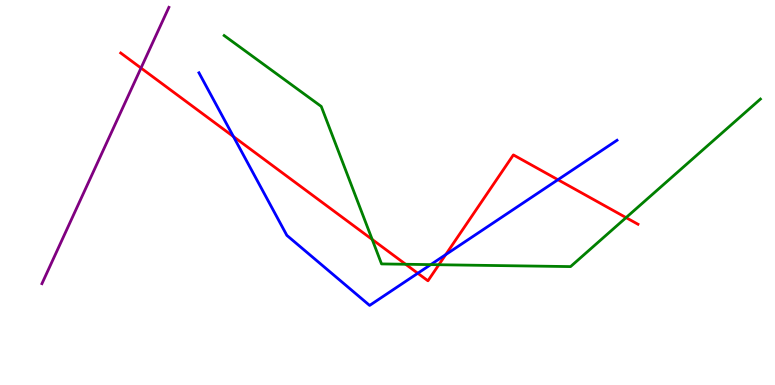[{'lines': ['blue', 'red'], 'intersections': [{'x': 3.01, 'y': 6.45}, {'x': 5.39, 'y': 2.9}, {'x': 5.75, 'y': 3.39}, {'x': 7.2, 'y': 5.33}]}, {'lines': ['green', 'red'], 'intersections': [{'x': 4.8, 'y': 3.78}, {'x': 5.23, 'y': 3.14}, {'x': 5.66, 'y': 3.12}, {'x': 8.08, 'y': 4.35}]}, {'lines': ['purple', 'red'], 'intersections': [{'x': 1.82, 'y': 8.23}]}, {'lines': ['blue', 'green'], 'intersections': [{'x': 5.56, 'y': 3.13}]}, {'lines': ['blue', 'purple'], 'intersections': []}, {'lines': ['green', 'purple'], 'intersections': []}]